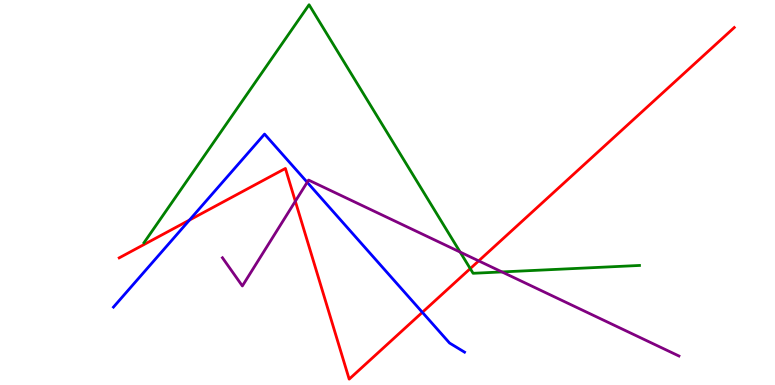[{'lines': ['blue', 'red'], 'intersections': [{'x': 2.44, 'y': 4.28}, {'x': 5.45, 'y': 1.89}]}, {'lines': ['green', 'red'], 'intersections': [{'x': 6.07, 'y': 3.02}]}, {'lines': ['purple', 'red'], 'intersections': [{'x': 3.81, 'y': 4.77}, {'x': 6.18, 'y': 3.22}]}, {'lines': ['blue', 'green'], 'intersections': []}, {'lines': ['blue', 'purple'], 'intersections': [{'x': 3.96, 'y': 5.27}]}, {'lines': ['green', 'purple'], 'intersections': [{'x': 5.94, 'y': 3.45}, {'x': 6.48, 'y': 2.94}]}]